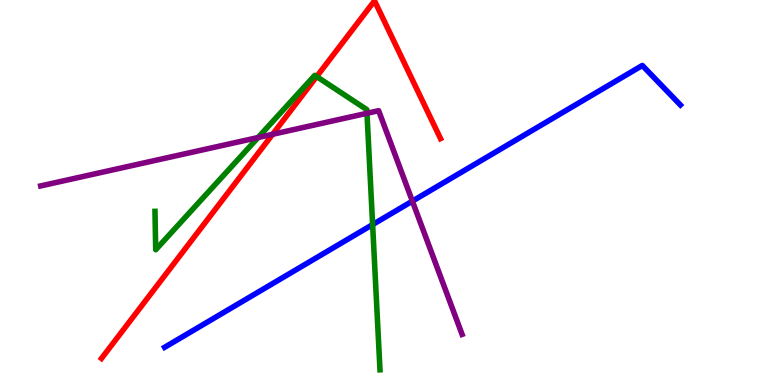[{'lines': ['blue', 'red'], 'intersections': []}, {'lines': ['green', 'red'], 'intersections': [{'x': 4.09, 'y': 8.01}]}, {'lines': ['purple', 'red'], 'intersections': [{'x': 3.52, 'y': 6.51}]}, {'lines': ['blue', 'green'], 'intersections': [{'x': 4.81, 'y': 4.17}]}, {'lines': ['blue', 'purple'], 'intersections': [{'x': 5.32, 'y': 4.78}]}, {'lines': ['green', 'purple'], 'intersections': [{'x': 3.33, 'y': 6.43}, {'x': 4.74, 'y': 7.06}]}]